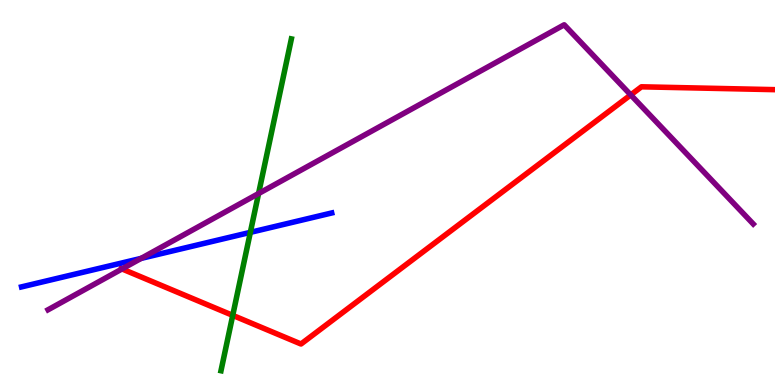[{'lines': ['blue', 'red'], 'intersections': []}, {'lines': ['green', 'red'], 'intersections': [{'x': 3.0, 'y': 1.81}]}, {'lines': ['purple', 'red'], 'intersections': [{'x': 1.57, 'y': 3.01}, {'x': 8.14, 'y': 7.53}]}, {'lines': ['blue', 'green'], 'intersections': [{'x': 3.23, 'y': 3.96}]}, {'lines': ['blue', 'purple'], 'intersections': [{'x': 1.82, 'y': 3.29}]}, {'lines': ['green', 'purple'], 'intersections': [{'x': 3.34, 'y': 4.97}]}]